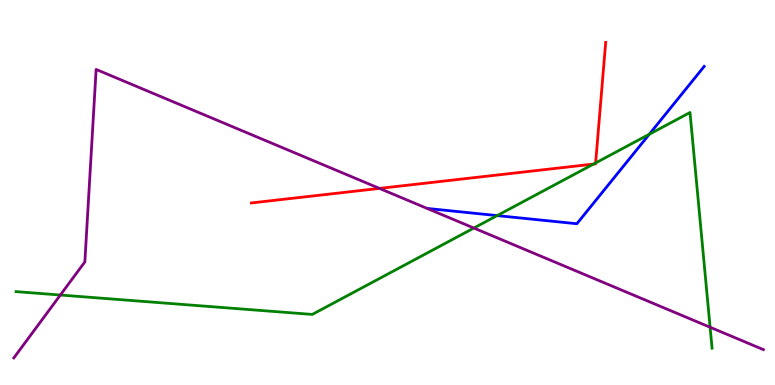[{'lines': ['blue', 'red'], 'intersections': []}, {'lines': ['green', 'red'], 'intersections': [{'x': 7.66, 'y': 5.74}, {'x': 7.69, 'y': 5.77}]}, {'lines': ['purple', 'red'], 'intersections': [{'x': 4.9, 'y': 5.11}]}, {'lines': ['blue', 'green'], 'intersections': [{'x': 6.41, 'y': 4.4}, {'x': 8.38, 'y': 6.51}]}, {'lines': ['blue', 'purple'], 'intersections': []}, {'lines': ['green', 'purple'], 'intersections': [{'x': 0.779, 'y': 2.34}, {'x': 6.11, 'y': 4.08}, {'x': 9.16, 'y': 1.5}]}]